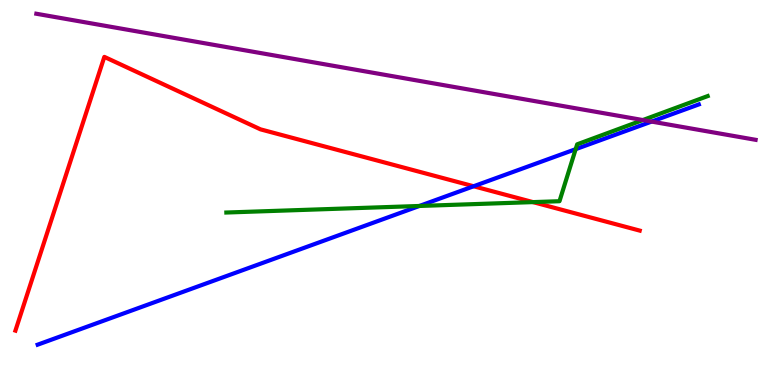[{'lines': ['blue', 'red'], 'intersections': [{'x': 6.11, 'y': 5.16}]}, {'lines': ['green', 'red'], 'intersections': [{'x': 6.88, 'y': 4.75}]}, {'lines': ['purple', 'red'], 'intersections': []}, {'lines': ['blue', 'green'], 'intersections': [{'x': 5.41, 'y': 4.65}, {'x': 7.43, 'y': 6.13}]}, {'lines': ['blue', 'purple'], 'intersections': [{'x': 8.41, 'y': 6.84}]}, {'lines': ['green', 'purple'], 'intersections': [{'x': 8.29, 'y': 6.88}]}]